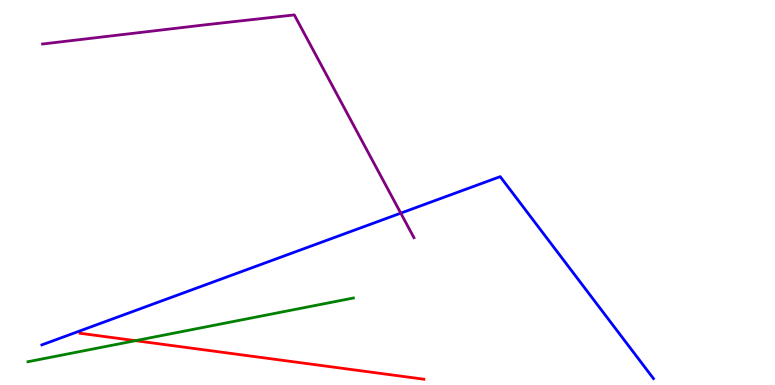[{'lines': ['blue', 'red'], 'intersections': []}, {'lines': ['green', 'red'], 'intersections': [{'x': 1.75, 'y': 1.15}]}, {'lines': ['purple', 'red'], 'intersections': []}, {'lines': ['blue', 'green'], 'intersections': []}, {'lines': ['blue', 'purple'], 'intersections': [{'x': 5.17, 'y': 4.46}]}, {'lines': ['green', 'purple'], 'intersections': []}]